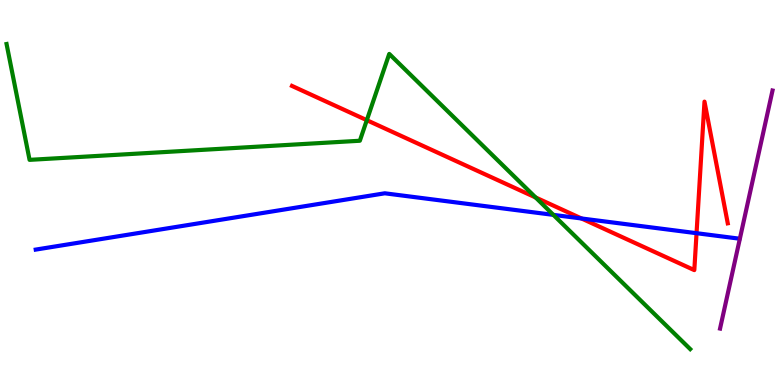[{'lines': ['blue', 'red'], 'intersections': [{'x': 7.5, 'y': 4.33}, {'x': 8.99, 'y': 3.94}]}, {'lines': ['green', 'red'], 'intersections': [{'x': 4.73, 'y': 6.88}, {'x': 6.91, 'y': 4.87}]}, {'lines': ['purple', 'red'], 'intersections': []}, {'lines': ['blue', 'green'], 'intersections': [{'x': 7.14, 'y': 4.42}]}, {'lines': ['blue', 'purple'], 'intersections': []}, {'lines': ['green', 'purple'], 'intersections': []}]